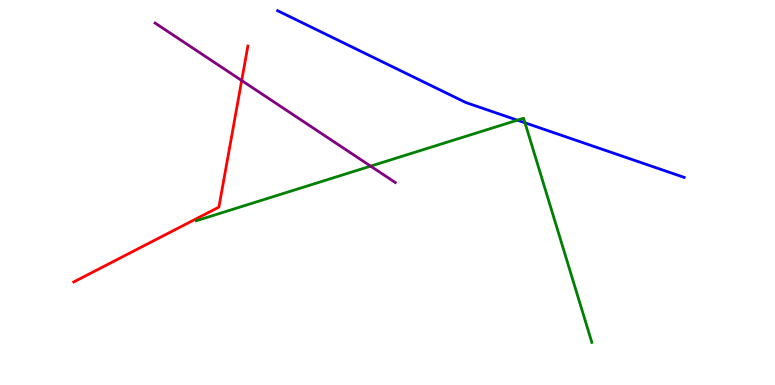[{'lines': ['blue', 'red'], 'intersections': []}, {'lines': ['green', 'red'], 'intersections': []}, {'lines': ['purple', 'red'], 'intersections': [{'x': 3.12, 'y': 7.91}]}, {'lines': ['blue', 'green'], 'intersections': [{'x': 6.68, 'y': 6.88}, {'x': 6.77, 'y': 6.81}]}, {'lines': ['blue', 'purple'], 'intersections': []}, {'lines': ['green', 'purple'], 'intersections': [{'x': 4.78, 'y': 5.68}]}]